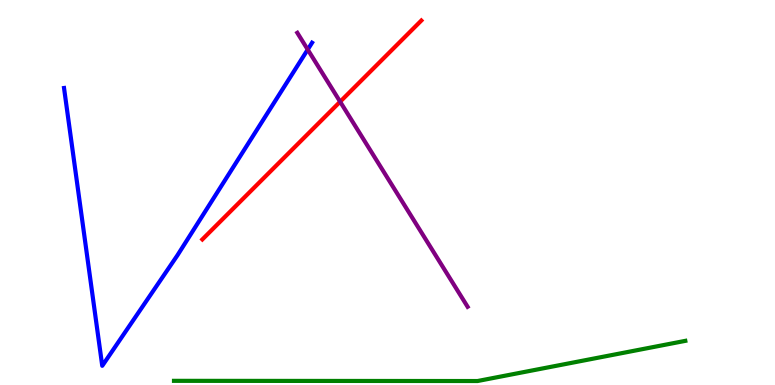[{'lines': ['blue', 'red'], 'intersections': []}, {'lines': ['green', 'red'], 'intersections': []}, {'lines': ['purple', 'red'], 'intersections': [{'x': 4.39, 'y': 7.36}]}, {'lines': ['blue', 'green'], 'intersections': []}, {'lines': ['blue', 'purple'], 'intersections': [{'x': 3.97, 'y': 8.71}]}, {'lines': ['green', 'purple'], 'intersections': []}]